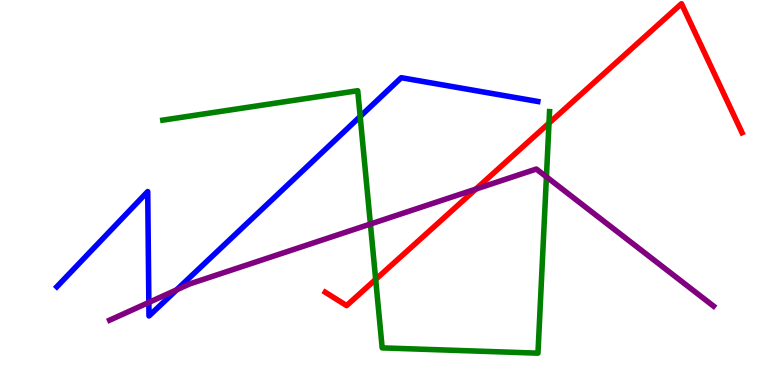[{'lines': ['blue', 'red'], 'intersections': []}, {'lines': ['green', 'red'], 'intersections': [{'x': 4.85, 'y': 2.74}, {'x': 7.08, 'y': 6.8}]}, {'lines': ['purple', 'red'], 'intersections': [{'x': 6.14, 'y': 5.09}]}, {'lines': ['blue', 'green'], 'intersections': [{'x': 4.65, 'y': 6.97}]}, {'lines': ['blue', 'purple'], 'intersections': [{'x': 1.92, 'y': 2.15}, {'x': 2.28, 'y': 2.47}]}, {'lines': ['green', 'purple'], 'intersections': [{'x': 4.78, 'y': 4.18}, {'x': 7.05, 'y': 5.41}]}]